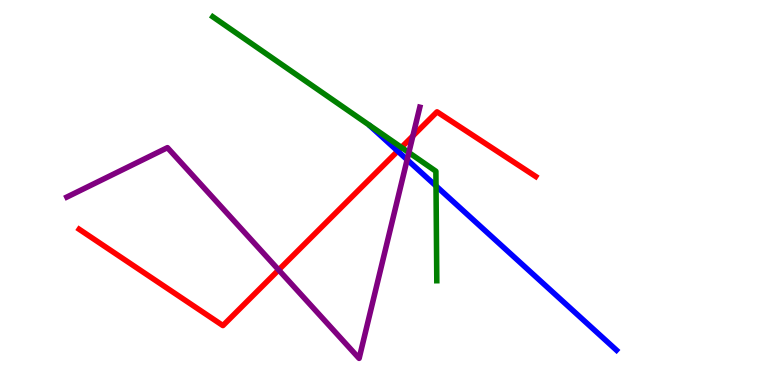[{'lines': ['blue', 'red'], 'intersections': [{'x': 5.13, 'y': 6.08}]}, {'lines': ['green', 'red'], 'intersections': [{'x': 5.18, 'y': 6.17}]}, {'lines': ['purple', 'red'], 'intersections': [{'x': 3.6, 'y': 2.99}, {'x': 5.33, 'y': 6.47}]}, {'lines': ['blue', 'green'], 'intersections': [{'x': 5.63, 'y': 5.17}]}, {'lines': ['blue', 'purple'], 'intersections': [{'x': 5.25, 'y': 5.85}]}, {'lines': ['green', 'purple'], 'intersections': [{'x': 5.28, 'y': 6.04}]}]